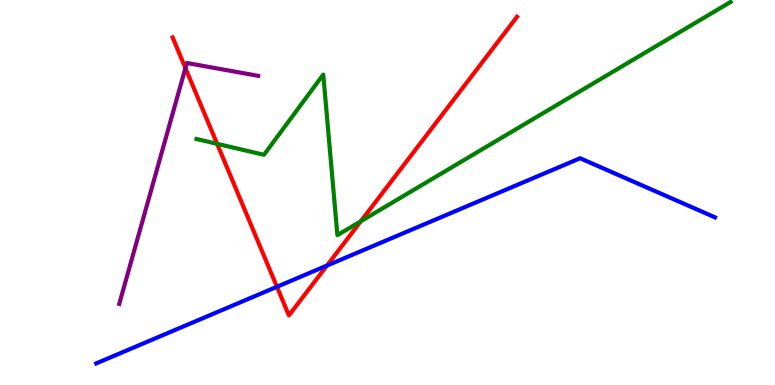[{'lines': ['blue', 'red'], 'intersections': [{'x': 3.57, 'y': 2.55}, {'x': 4.22, 'y': 3.1}]}, {'lines': ['green', 'red'], 'intersections': [{'x': 2.8, 'y': 6.26}, {'x': 4.66, 'y': 4.25}]}, {'lines': ['purple', 'red'], 'intersections': [{'x': 2.39, 'y': 8.23}]}, {'lines': ['blue', 'green'], 'intersections': []}, {'lines': ['blue', 'purple'], 'intersections': []}, {'lines': ['green', 'purple'], 'intersections': []}]